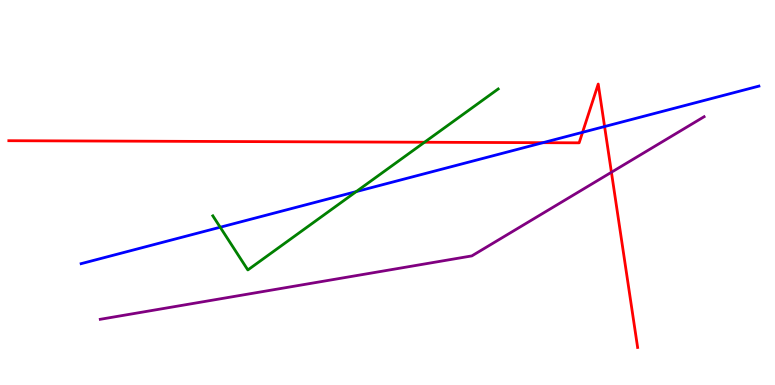[{'lines': ['blue', 'red'], 'intersections': [{'x': 7.01, 'y': 6.29}, {'x': 7.52, 'y': 6.56}, {'x': 7.8, 'y': 6.71}]}, {'lines': ['green', 'red'], 'intersections': [{'x': 5.48, 'y': 6.31}]}, {'lines': ['purple', 'red'], 'intersections': [{'x': 7.89, 'y': 5.53}]}, {'lines': ['blue', 'green'], 'intersections': [{'x': 2.84, 'y': 4.1}, {'x': 4.6, 'y': 5.02}]}, {'lines': ['blue', 'purple'], 'intersections': []}, {'lines': ['green', 'purple'], 'intersections': []}]